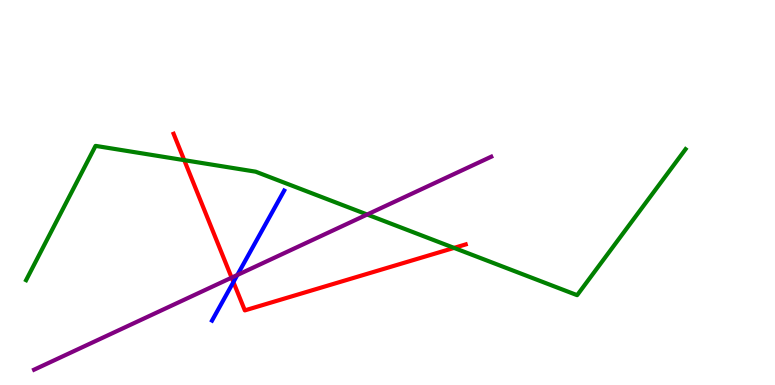[{'lines': ['blue', 'red'], 'intersections': [{'x': 3.01, 'y': 2.67}]}, {'lines': ['green', 'red'], 'intersections': [{'x': 2.38, 'y': 5.84}, {'x': 5.86, 'y': 3.56}]}, {'lines': ['purple', 'red'], 'intersections': [{'x': 2.99, 'y': 2.79}]}, {'lines': ['blue', 'green'], 'intersections': []}, {'lines': ['blue', 'purple'], 'intersections': [{'x': 3.06, 'y': 2.86}]}, {'lines': ['green', 'purple'], 'intersections': [{'x': 4.74, 'y': 4.43}]}]